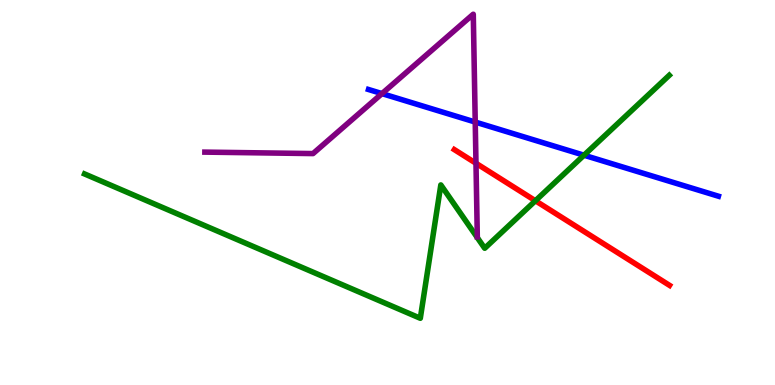[{'lines': ['blue', 'red'], 'intersections': []}, {'lines': ['green', 'red'], 'intersections': [{'x': 6.91, 'y': 4.79}]}, {'lines': ['purple', 'red'], 'intersections': [{'x': 6.14, 'y': 5.76}]}, {'lines': ['blue', 'green'], 'intersections': [{'x': 7.54, 'y': 5.97}]}, {'lines': ['blue', 'purple'], 'intersections': [{'x': 4.93, 'y': 7.57}, {'x': 6.13, 'y': 6.83}]}, {'lines': ['green', 'purple'], 'intersections': []}]